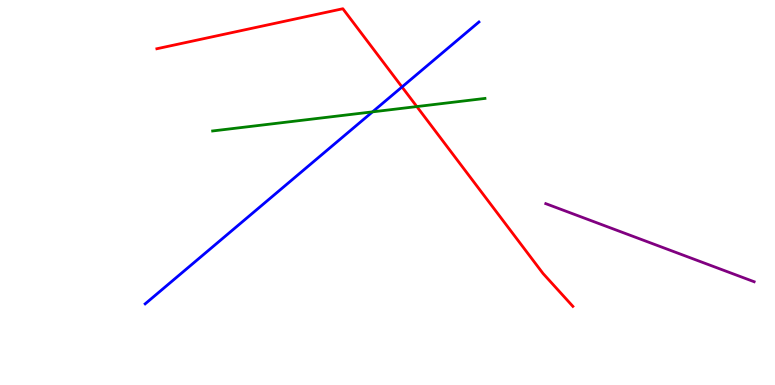[{'lines': ['blue', 'red'], 'intersections': [{'x': 5.19, 'y': 7.74}]}, {'lines': ['green', 'red'], 'intersections': [{'x': 5.38, 'y': 7.23}]}, {'lines': ['purple', 'red'], 'intersections': []}, {'lines': ['blue', 'green'], 'intersections': [{'x': 4.81, 'y': 7.09}]}, {'lines': ['blue', 'purple'], 'intersections': []}, {'lines': ['green', 'purple'], 'intersections': []}]